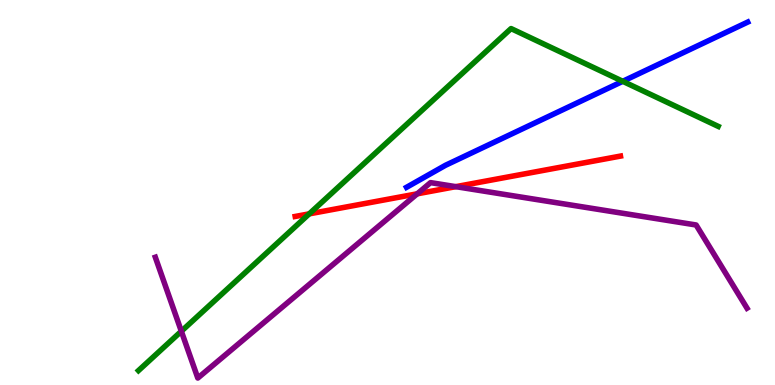[{'lines': ['blue', 'red'], 'intersections': []}, {'lines': ['green', 'red'], 'intersections': [{'x': 3.99, 'y': 4.45}]}, {'lines': ['purple', 'red'], 'intersections': [{'x': 5.38, 'y': 4.97}, {'x': 5.88, 'y': 5.15}]}, {'lines': ['blue', 'green'], 'intersections': [{'x': 8.04, 'y': 7.89}]}, {'lines': ['blue', 'purple'], 'intersections': []}, {'lines': ['green', 'purple'], 'intersections': [{'x': 2.34, 'y': 1.4}]}]